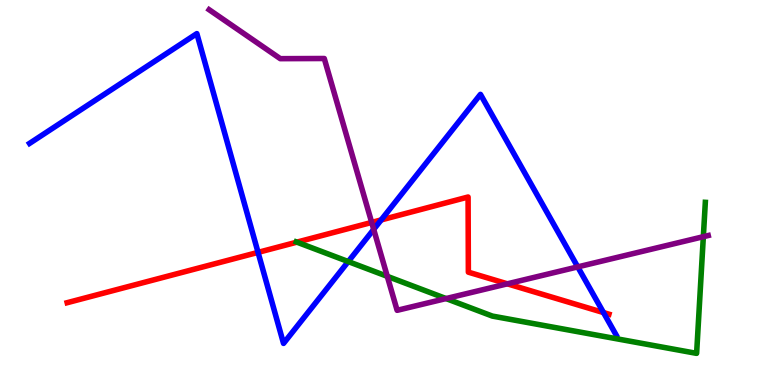[{'lines': ['blue', 'red'], 'intersections': [{'x': 3.33, 'y': 3.44}, {'x': 4.92, 'y': 4.29}, {'x': 7.79, 'y': 1.88}]}, {'lines': ['green', 'red'], 'intersections': [{'x': 3.83, 'y': 3.71}]}, {'lines': ['purple', 'red'], 'intersections': [{'x': 4.8, 'y': 4.22}, {'x': 6.55, 'y': 2.63}]}, {'lines': ['blue', 'green'], 'intersections': [{'x': 4.49, 'y': 3.21}]}, {'lines': ['blue', 'purple'], 'intersections': [{'x': 4.82, 'y': 4.04}, {'x': 7.45, 'y': 3.07}]}, {'lines': ['green', 'purple'], 'intersections': [{'x': 5.0, 'y': 2.82}, {'x': 5.76, 'y': 2.25}, {'x': 9.08, 'y': 3.85}]}]